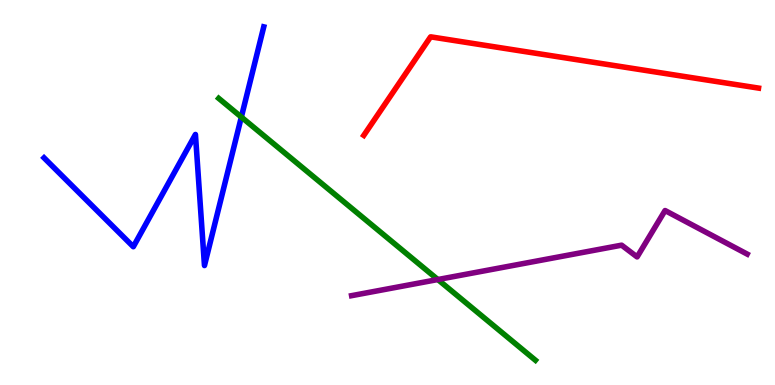[{'lines': ['blue', 'red'], 'intersections': []}, {'lines': ['green', 'red'], 'intersections': []}, {'lines': ['purple', 'red'], 'intersections': []}, {'lines': ['blue', 'green'], 'intersections': [{'x': 3.11, 'y': 6.96}]}, {'lines': ['blue', 'purple'], 'intersections': []}, {'lines': ['green', 'purple'], 'intersections': [{'x': 5.65, 'y': 2.74}]}]